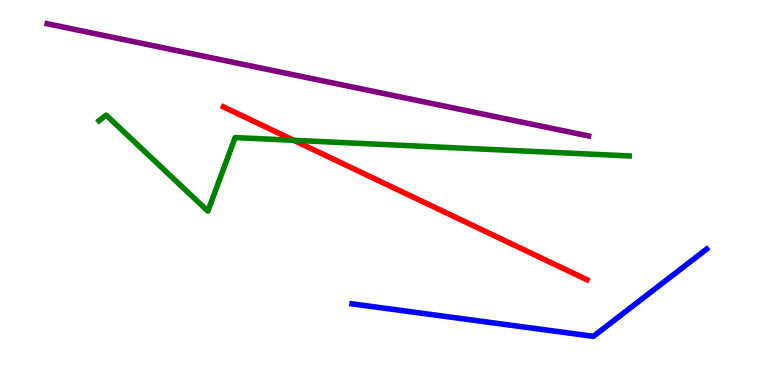[{'lines': ['blue', 'red'], 'intersections': []}, {'lines': ['green', 'red'], 'intersections': [{'x': 3.79, 'y': 6.36}]}, {'lines': ['purple', 'red'], 'intersections': []}, {'lines': ['blue', 'green'], 'intersections': []}, {'lines': ['blue', 'purple'], 'intersections': []}, {'lines': ['green', 'purple'], 'intersections': []}]